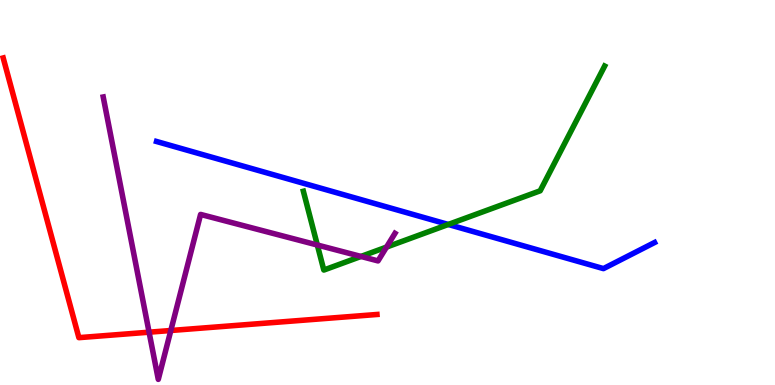[{'lines': ['blue', 'red'], 'intersections': []}, {'lines': ['green', 'red'], 'intersections': []}, {'lines': ['purple', 'red'], 'intersections': [{'x': 1.92, 'y': 1.37}, {'x': 2.2, 'y': 1.42}]}, {'lines': ['blue', 'green'], 'intersections': [{'x': 5.78, 'y': 4.17}]}, {'lines': ['blue', 'purple'], 'intersections': []}, {'lines': ['green', 'purple'], 'intersections': [{'x': 4.09, 'y': 3.64}, {'x': 4.66, 'y': 3.34}, {'x': 4.99, 'y': 3.58}]}]